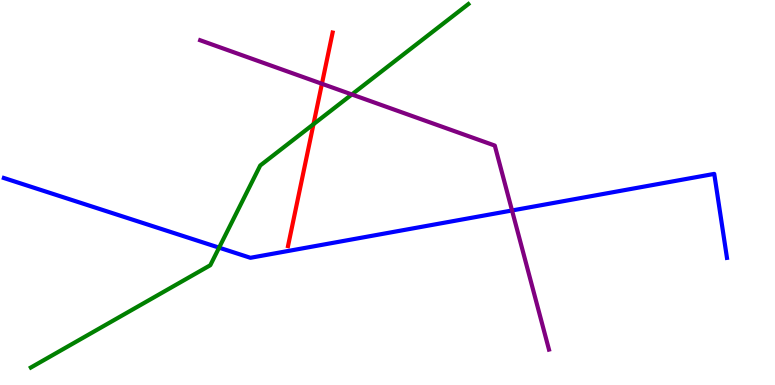[{'lines': ['blue', 'red'], 'intersections': []}, {'lines': ['green', 'red'], 'intersections': [{'x': 4.04, 'y': 6.77}]}, {'lines': ['purple', 'red'], 'intersections': [{'x': 4.15, 'y': 7.82}]}, {'lines': ['blue', 'green'], 'intersections': [{'x': 2.83, 'y': 3.57}]}, {'lines': ['blue', 'purple'], 'intersections': [{'x': 6.61, 'y': 4.53}]}, {'lines': ['green', 'purple'], 'intersections': [{'x': 4.54, 'y': 7.55}]}]